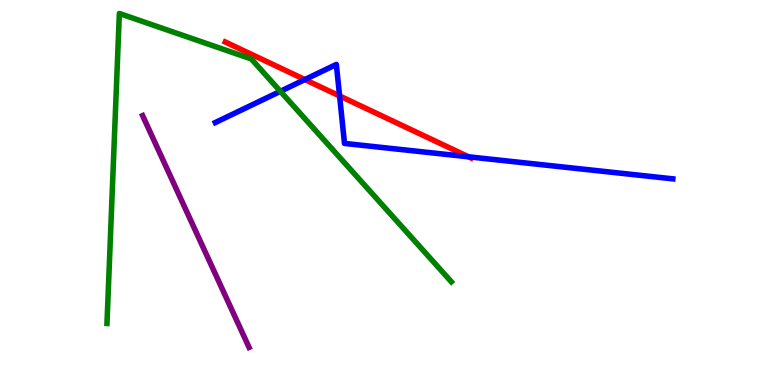[{'lines': ['blue', 'red'], 'intersections': [{'x': 3.93, 'y': 7.93}, {'x': 4.38, 'y': 7.51}, {'x': 6.05, 'y': 5.93}]}, {'lines': ['green', 'red'], 'intersections': []}, {'lines': ['purple', 'red'], 'intersections': []}, {'lines': ['blue', 'green'], 'intersections': [{'x': 3.62, 'y': 7.63}]}, {'lines': ['blue', 'purple'], 'intersections': []}, {'lines': ['green', 'purple'], 'intersections': []}]